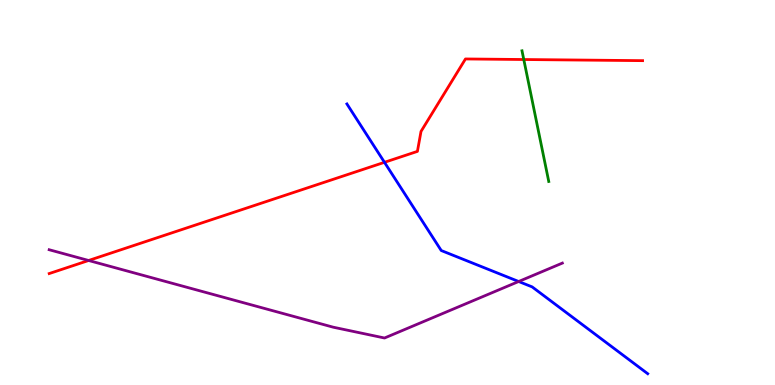[{'lines': ['blue', 'red'], 'intersections': [{'x': 4.96, 'y': 5.78}]}, {'lines': ['green', 'red'], 'intersections': [{'x': 6.76, 'y': 8.45}]}, {'lines': ['purple', 'red'], 'intersections': [{'x': 1.14, 'y': 3.23}]}, {'lines': ['blue', 'green'], 'intersections': []}, {'lines': ['blue', 'purple'], 'intersections': [{'x': 6.69, 'y': 2.69}]}, {'lines': ['green', 'purple'], 'intersections': []}]